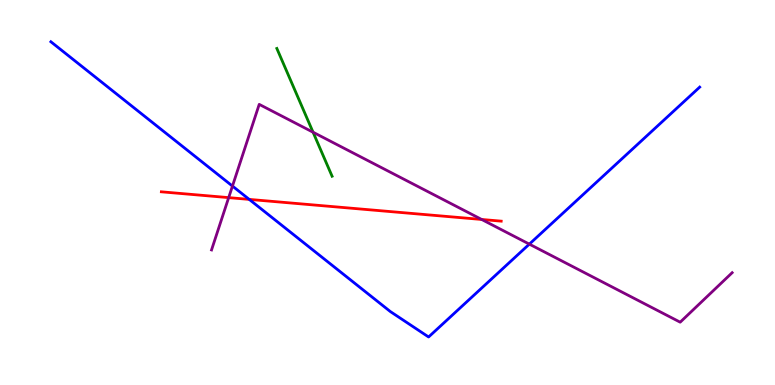[{'lines': ['blue', 'red'], 'intersections': [{'x': 3.22, 'y': 4.82}]}, {'lines': ['green', 'red'], 'intersections': []}, {'lines': ['purple', 'red'], 'intersections': [{'x': 2.95, 'y': 4.87}, {'x': 6.22, 'y': 4.3}]}, {'lines': ['blue', 'green'], 'intersections': []}, {'lines': ['blue', 'purple'], 'intersections': [{'x': 3.0, 'y': 5.17}, {'x': 6.83, 'y': 3.66}]}, {'lines': ['green', 'purple'], 'intersections': [{'x': 4.04, 'y': 6.57}]}]